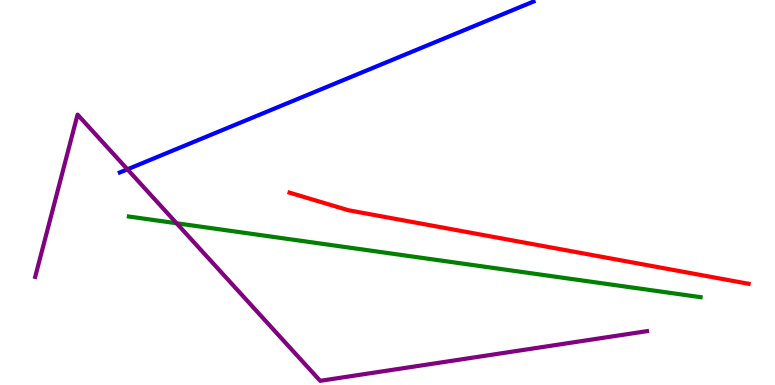[{'lines': ['blue', 'red'], 'intersections': []}, {'lines': ['green', 'red'], 'intersections': []}, {'lines': ['purple', 'red'], 'intersections': []}, {'lines': ['blue', 'green'], 'intersections': []}, {'lines': ['blue', 'purple'], 'intersections': [{'x': 1.64, 'y': 5.6}]}, {'lines': ['green', 'purple'], 'intersections': [{'x': 2.28, 'y': 4.2}]}]